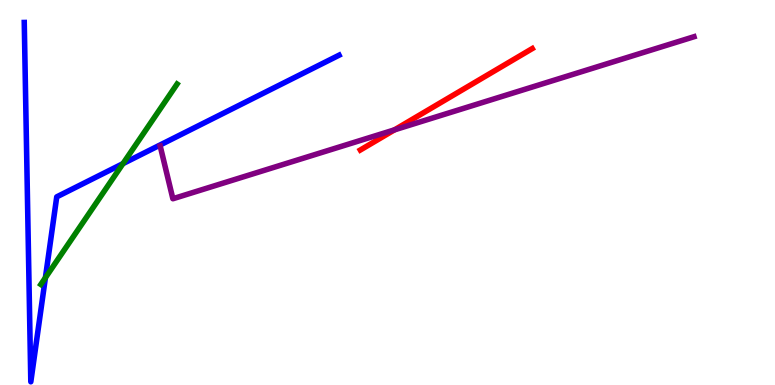[{'lines': ['blue', 'red'], 'intersections': []}, {'lines': ['green', 'red'], 'intersections': []}, {'lines': ['purple', 'red'], 'intersections': [{'x': 5.09, 'y': 6.63}]}, {'lines': ['blue', 'green'], 'intersections': [{'x': 0.586, 'y': 2.79}, {'x': 1.59, 'y': 5.75}]}, {'lines': ['blue', 'purple'], 'intersections': []}, {'lines': ['green', 'purple'], 'intersections': []}]